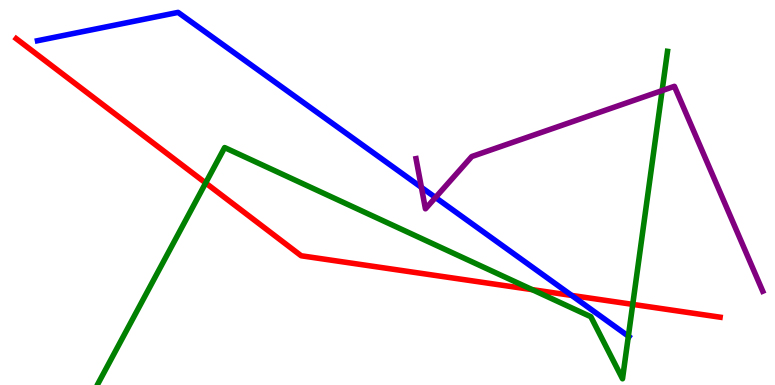[{'lines': ['blue', 'red'], 'intersections': [{'x': 7.38, 'y': 2.33}]}, {'lines': ['green', 'red'], 'intersections': [{'x': 2.65, 'y': 5.25}, {'x': 6.87, 'y': 2.48}, {'x': 8.16, 'y': 2.09}]}, {'lines': ['purple', 'red'], 'intersections': []}, {'lines': ['blue', 'green'], 'intersections': [{'x': 8.11, 'y': 1.27}]}, {'lines': ['blue', 'purple'], 'intersections': [{'x': 5.44, 'y': 5.13}, {'x': 5.62, 'y': 4.87}]}, {'lines': ['green', 'purple'], 'intersections': [{'x': 8.54, 'y': 7.65}]}]